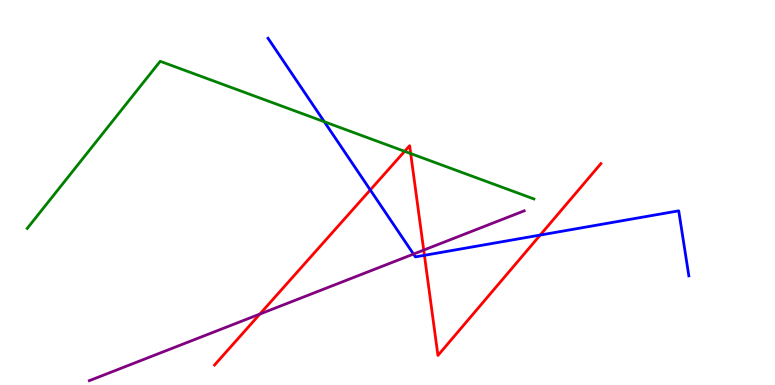[{'lines': ['blue', 'red'], 'intersections': [{'x': 4.78, 'y': 5.07}, {'x': 5.48, 'y': 3.37}, {'x': 6.97, 'y': 3.89}]}, {'lines': ['green', 'red'], 'intersections': [{'x': 5.22, 'y': 6.07}, {'x': 5.3, 'y': 6.01}]}, {'lines': ['purple', 'red'], 'intersections': [{'x': 3.35, 'y': 1.84}, {'x': 5.47, 'y': 3.5}]}, {'lines': ['blue', 'green'], 'intersections': [{'x': 4.18, 'y': 6.84}]}, {'lines': ['blue', 'purple'], 'intersections': [{'x': 5.34, 'y': 3.4}]}, {'lines': ['green', 'purple'], 'intersections': []}]